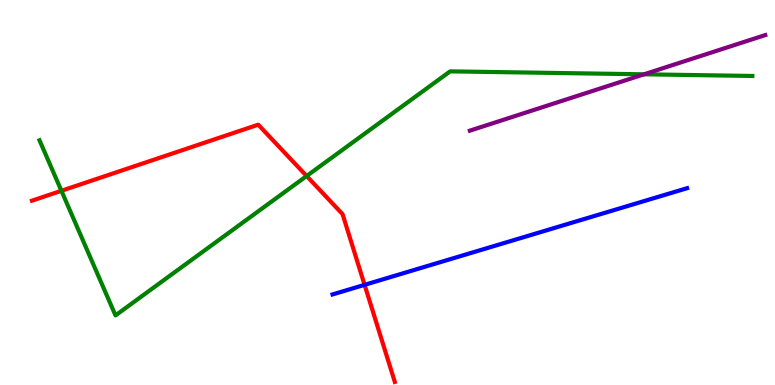[{'lines': ['blue', 'red'], 'intersections': [{'x': 4.7, 'y': 2.6}]}, {'lines': ['green', 'red'], 'intersections': [{'x': 0.792, 'y': 5.04}, {'x': 3.96, 'y': 5.43}]}, {'lines': ['purple', 'red'], 'intersections': []}, {'lines': ['blue', 'green'], 'intersections': []}, {'lines': ['blue', 'purple'], 'intersections': []}, {'lines': ['green', 'purple'], 'intersections': [{'x': 8.31, 'y': 8.07}]}]